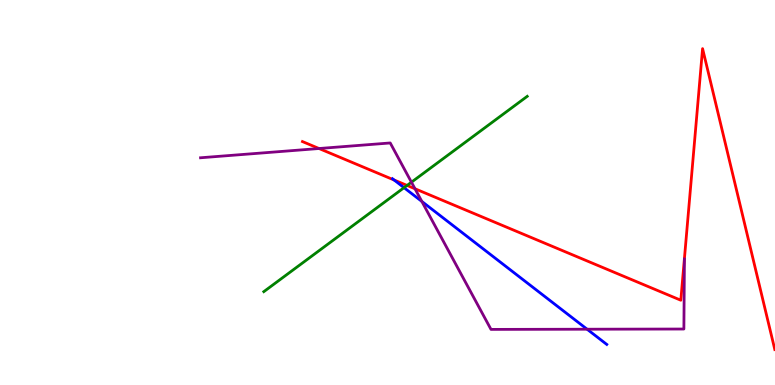[{'lines': ['blue', 'red'], 'intersections': [{'x': 5.09, 'y': 5.32}]}, {'lines': ['green', 'red'], 'intersections': [{'x': 5.25, 'y': 5.18}]}, {'lines': ['purple', 'red'], 'intersections': [{'x': 4.12, 'y': 6.14}, {'x': 5.35, 'y': 5.1}]}, {'lines': ['blue', 'green'], 'intersections': [{'x': 5.21, 'y': 5.13}]}, {'lines': ['blue', 'purple'], 'intersections': [{'x': 5.44, 'y': 4.77}, {'x': 7.58, 'y': 1.45}]}, {'lines': ['green', 'purple'], 'intersections': [{'x': 5.31, 'y': 5.27}]}]